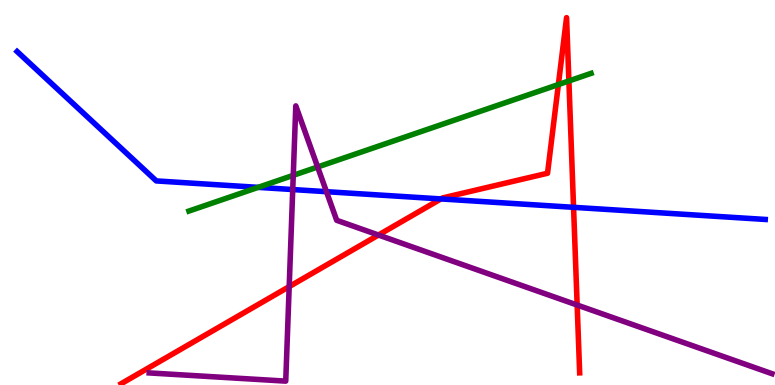[{'lines': ['blue', 'red'], 'intersections': [{'x': 5.69, 'y': 4.83}, {'x': 7.4, 'y': 4.62}]}, {'lines': ['green', 'red'], 'intersections': [{'x': 7.2, 'y': 7.8}, {'x': 7.34, 'y': 7.9}]}, {'lines': ['purple', 'red'], 'intersections': [{'x': 3.73, 'y': 2.56}, {'x': 4.88, 'y': 3.9}, {'x': 7.45, 'y': 2.08}]}, {'lines': ['blue', 'green'], 'intersections': [{'x': 3.33, 'y': 5.13}]}, {'lines': ['blue', 'purple'], 'intersections': [{'x': 3.78, 'y': 5.08}, {'x': 4.21, 'y': 5.02}]}, {'lines': ['green', 'purple'], 'intersections': [{'x': 3.78, 'y': 5.45}, {'x': 4.1, 'y': 5.66}]}]